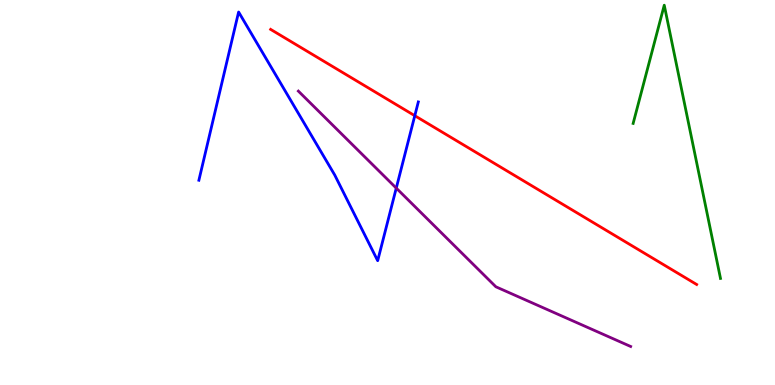[{'lines': ['blue', 'red'], 'intersections': [{'x': 5.35, 'y': 6.99}]}, {'lines': ['green', 'red'], 'intersections': []}, {'lines': ['purple', 'red'], 'intersections': []}, {'lines': ['blue', 'green'], 'intersections': []}, {'lines': ['blue', 'purple'], 'intersections': [{'x': 5.11, 'y': 5.11}]}, {'lines': ['green', 'purple'], 'intersections': []}]